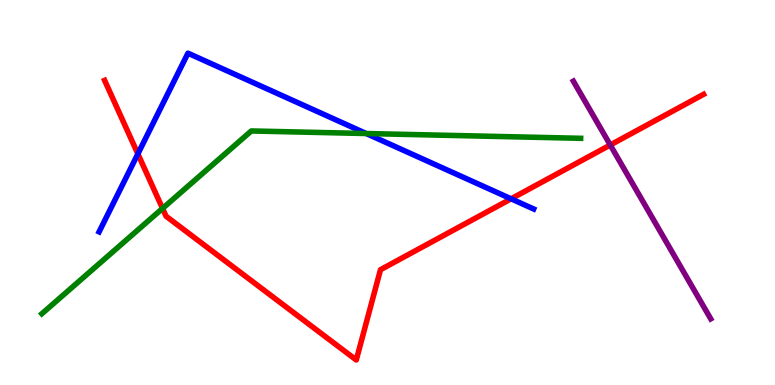[{'lines': ['blue', 'red'], 'intersections': [{'x': 1.78, 'y': 6.0}, {'x': 6.59, 'y': 4.84}]}, {'lines': ['green', 'red'], 'intersections': [{'x': 2.1, 'y': 4.59}]}, {'lines': ['purple', 'red'], 'intersections': [{'x': 7.87, 'y': 6.23}]}, {'lines': ['blue', 'green'], 'intersections': [{'x': 4.73, 'y': 6.53}]}, {'lines': ['blue', 'purple'], 'intersections': []}, {'lines': ['green', 'purple'], 'intersections': []}]